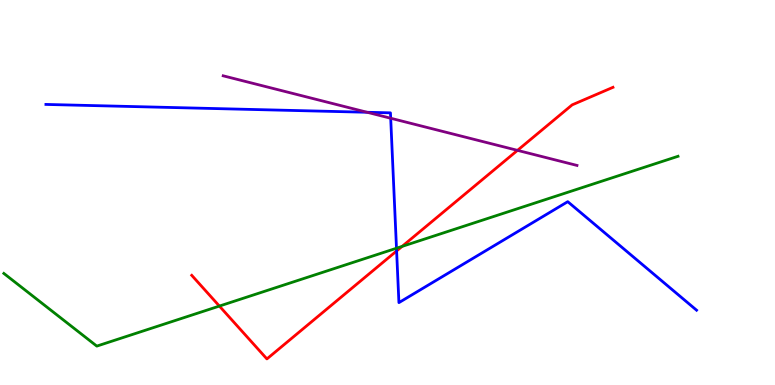[{'lines': ['blue', 'red'], 'intersections': [{'x': 5.12, 'y': 3.48}]}, {'lines': ['green', 'red'], 'intersections': [{'x': 2.83, 'y': 2.05}, {'x': 5.19, 'y': 3.6}]}, {'lines': ['purple', 'red'], 'intersections': [{'x': 6.68, 'y': 6.09}]}, {'lines': ['blue', 'green'], 'intersections': [{'x': 5.12, 'y': 3.55}]}, {'lines': ['blue', 'purple'], 'intersections': [{'x': 4.74, 'y': 7.08}, {'x': 5.04, 'y': 6.93}]}, {'lines': ['green', 'purple'], 'intersections': []}]